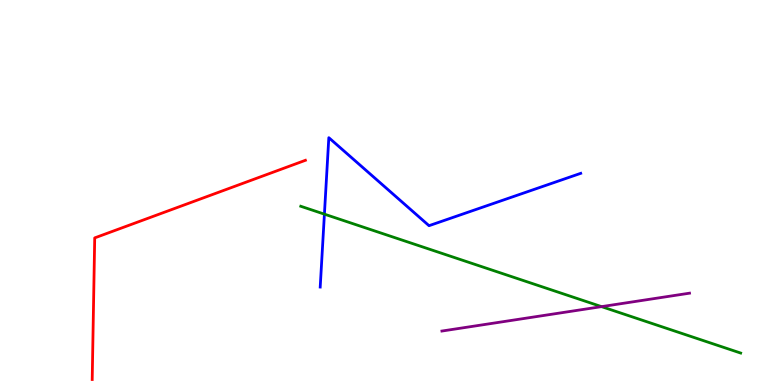[{'lines': ['blue', 'red'], 'intersections': []}, {'lines': ['green', 'red'], 'intersections': []}, {'lines': ['purple', 'red'], 'intersections': []}, {'lines': ['blue', 'green'], 'intersections': [{'x': 4.19, 'y': 4.44}]}, {'lines': ['blue', 'purple'], 'intersections': []}, {'lines': ['green', 'purple'], 'intersections': [{'x': 7.76, 'y': 2.04}]}]